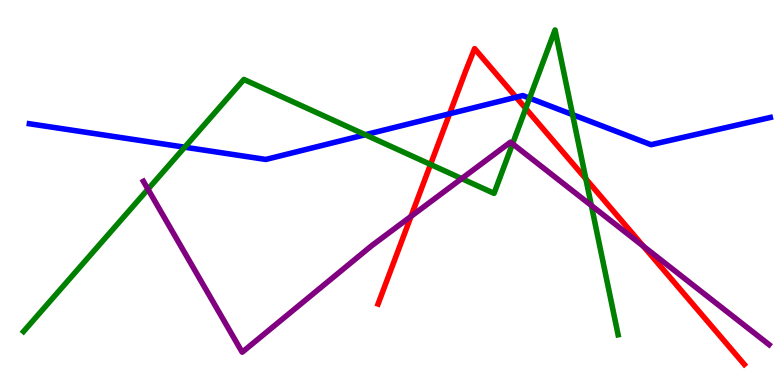[{'lines': ['blue', 'red'], 'intersections': [{'x': 5.8, 'y': 7.05}, {'x': 6.66, 'y': 7.47}]}, {'lines': ['green', 'red'], 'intersections': [{'x': 5.56, 'y': 5.73}, {'x': 6.78, 'y': 7.18}, {'x': 7.56, 'y': 5.35}]}, {'lines': ['purple', 'red'], 'intersections': [{'x': 5.3, 'y': 4.38}, {'x': 8.3, 'y': 3.61}]}, {'lines': ['blue', 'green'], 'intersections': [{'x': 2.38, 'y': 6.18}, {'x': 4.71, 'y': 6.5}, {'x': 6.83, 'y': 7.45}, {'x': 7.39, 'y': 7.02}]}, {'lines': ['blue', 'purple'], 'intersections': []}, {'lines': ['green', 'purple'], 'intersections': [{'x': 1.91, 'y': 5.09}, {'x': 5.96, 'y': 5.36}, {'x': 6.61, 'y': 6.26}, {'x': 7.63, 'y': 4.66}]}]